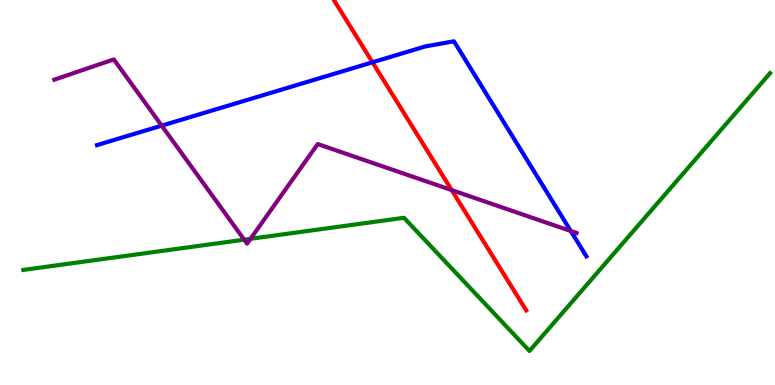[{'lines': ['blue', 'red'], 'intersections': [{'x': 4.81, 'y': 8.38}]}, {'lines': ['green', 'red'], 'intersections': []}, {'lines': ['purple', 'red'], 'intersections': [{'x': 5.83, 'y': 5.06}]}, {'lines': ['blue', 'green'], 'intersections': []}, {'lines': ['blue', 'purple'], 'intersections': [{'x': 2.09, 'y': 6.74}, {'x': 7.37, 'y': 4.0}]}, {'lines': ['green', 'purple'], 'intersections': [{'x': 3.15, 'y': 3.77}, {'x': 3.23, 'y': 3.8}]}]